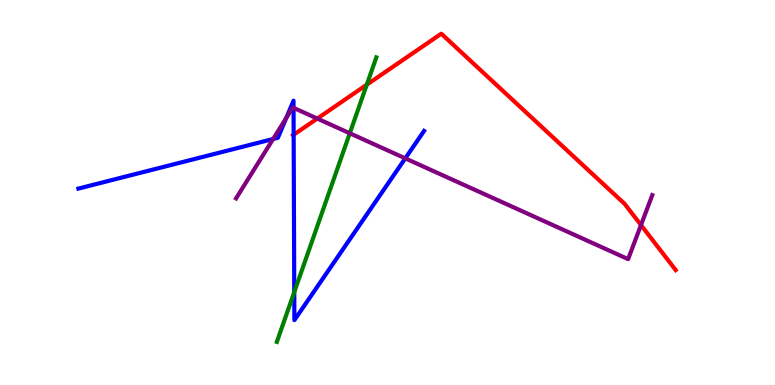[{'lines': ['blue', 'red'], 'intersections': [{'x': 3.79, 'y': 6.5}]}, {'lines': ['green', 'red'], 'intersections': [{'x': 4.73, 'y': 7.8}]}, {'lines': ['purple', 'red'], 'intersections': [{'x': 4.09, 'y': 6.92}, {'x': 8.27, 'y': 4.15}]}, {'lines': ['blue', 'green'], 'intersections': [{'x': 3.8, 'y': 2.41}]}, {'lines': ['blue', 'purple'], 'intersections': [{'x': 3.52, 'y': 6.39}, {'x': 3.69, 'y': 6.93}, {'x': 3.79, 'y': 7.2}, {'x': 5.23, 'y': 5.89}]}, {'lines': ['green', 'purple'], 'intersections': [{'x': 4.51, 'y': 6.54}]}]